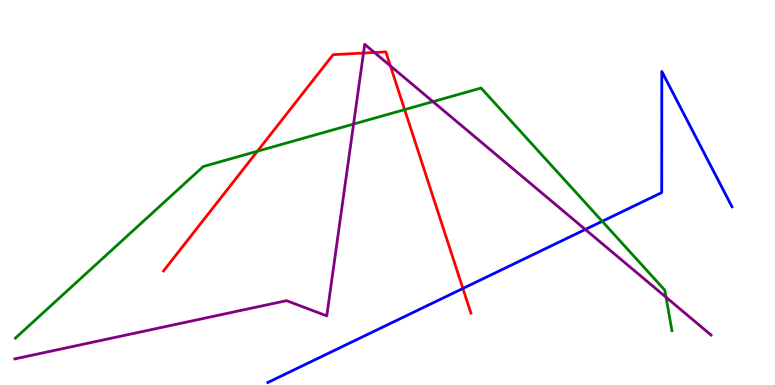[{'lines': ['blue', 'red'], 'intersections': [{'x': 5.97, 'y': 2.51}]}, {'lines': ['green', 'red'], 'intersections': [{'x': 3.32, 'y': 6.07}, {'x': 5.22, 'y': 7.15}]}, {'lines': ['purple', 'red'], 'intersections': [{'x': 4.69, 'y': 8.62}, {'x': 4.83, 'y': 8.64}, {'x': 5.04, 'y': 8.29}]}, {'lines': ['blue', 'green'], 'intersections': [{'x': 7.77, 'y': 4.25}]}, {'lines': ['blue', 'purple'], 'intersections': [{'x': 7.55, 'y': 4.04}]}, {'lines': ['green', 'purple'], 'intersections': [{'x': 4.56, 'y': 6.78}, {'x': 5.59, 'y': 7.36}, {'x': 8.59, 'y': 2.28}]}]